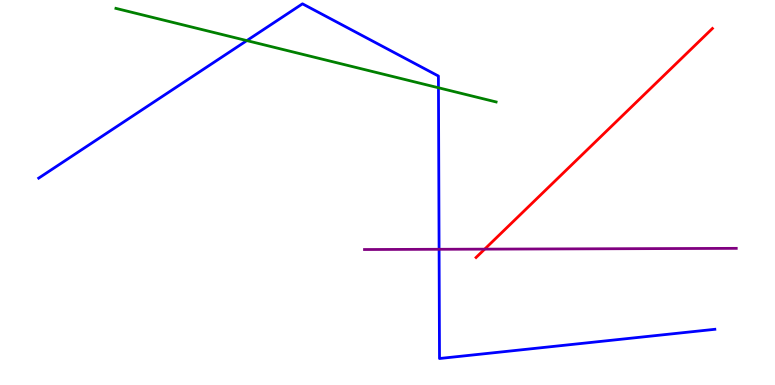[{'lines': ['blue', 'red'], 'intersections': []}, {'lines': ['green', 'red'], 'intersections': []}, {'lines': ['purple', 'red'], 'intersections': [{'x': 6.25, 'y': 3.53}]}, {'lines': ['blue', 'green'], 'intersections': [{'x': 3.18, 'y': 8.95}, {'x': 5.66, 'y': 7.72}]}, {'lines': ['blue', 'purple'], 'intersections': [{'x': 5.67, 'y': 3.53}]}, {'lines': ['green', 'purple'], 'intersections': []}]